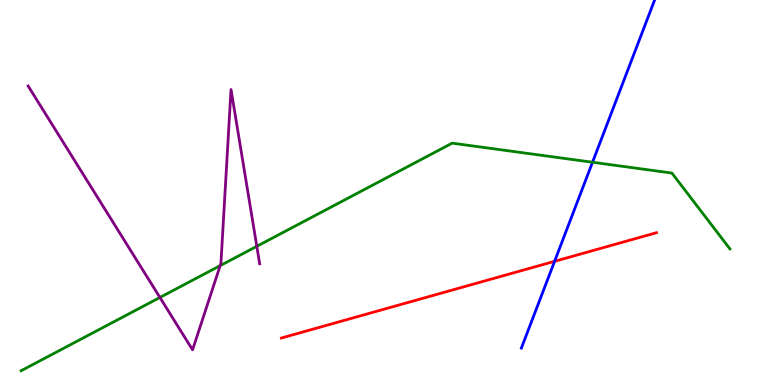[{'lines': ['blue', 'red'], 'intersections': [{'x': 7.16, 'y': 3.21}]}, {'lines': ['green', 'red'], 'intersections': []}, {'lines': ['purple', 'red'], 'intersections': []}, {'lines': ['blue', 'green'], 'intersections': [{'x': 7.65, 'y': 5.79}]}, {'lines': ['blue', 'purple'], 'intersections': []}, {'lines': ['green', 'purple'], 'intersections': [{'x': 2.06, 'y': 2.27}, {'x': 2.84, 'y': 3.1}, {'x': 3.31, 'y': 3.6}]}]